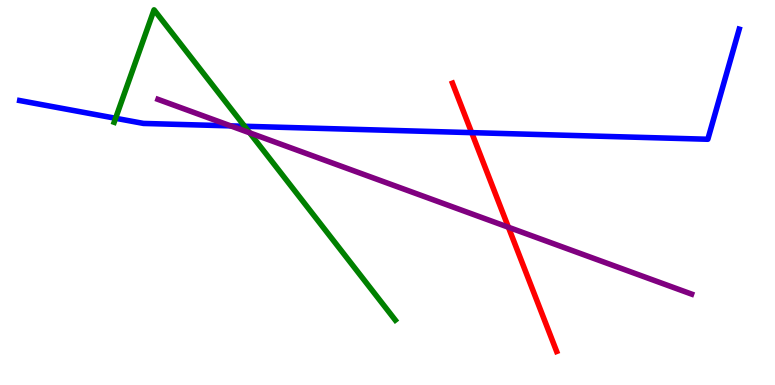[{'lines': ['blue', 'red'], 'intersections': [{'x': 6.09, 'y': 6.55}]}, {'lines': ['green', 'red'], 'intersections': []}, {'lines': ['purple', 'red'], 'intersections': [{'x': 6.56, 'y': 4.1}]}, {'lines': ['blue', 'green'], 'intersections': [{'x': 1.49, 'y': 6.93}, {'x': 3.16, 'y': 6.72}]}, {'lines': ['blue', 'purple'], 'intersections': [{'x': 2.98, 'y': 6.73}]}, {'lines': ['green', 'purple'], 'intersections': [{'x': 3.22, 'y': 6.55}]}]